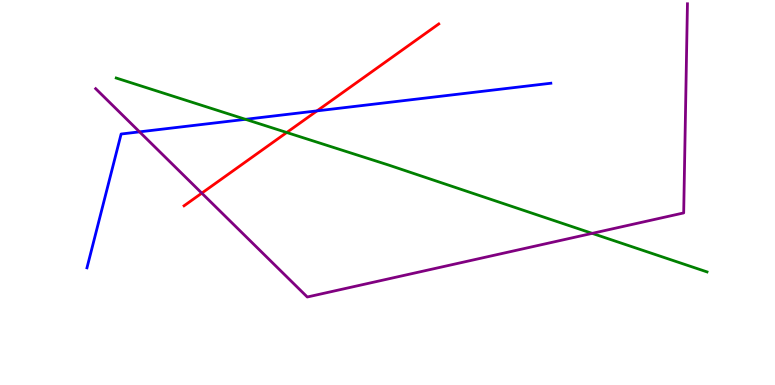[{'lines': ['blue', 'red'], 'intersections': [{'x': 4.09, 'y': 7.12}]}, {'lines': ['green', 'red'], 'intersections': [{'x': 3.7, 'y': 6.56}]}, {'lines': ['purple', 'red'], 'intersections': [{'x': 2.6, 'y': 4.98}]}, {'lines': ['blue', 'green'], 'intersections': [{'x': 3.17, 'y': 6.9}]}, {'lines': ['blue', 'purple'], 'intersections': [{'x': 1.8, 'y': 6.58}]}, {'lines': ['green', 'purple'], 'intersections': [{'x': 7.64, 'y': 3.94}]}]